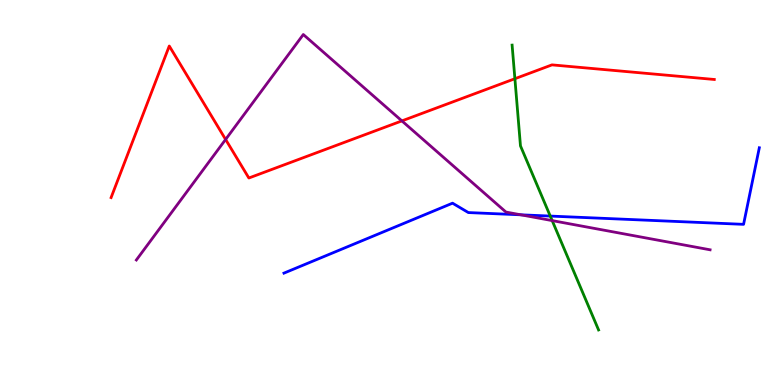[{'lines': ['blue', 'red'], 'intersections': []}, {'lines': ['green', 'red'], 'intersections': [{'x': 6.64, 'y': 7.96}]}, {'lines': ['purple', 'red'], 'intersections': [{'x': 2.91, 'y': 6.38}, {'x': 5.19, 'y': 6.86}]}, {'lines': ['blue', 'green'], 'intersections': [{'x': 7.1, 'y': 4.39}]}, {'lines': ['blue', 'purple'], 'intersections': [{'x': 6.72, 'y': 4.42}]}, {'lines': ['green', 'purple'], 'intersections': [{'x': 7.12, 'y': 4.27}]}]